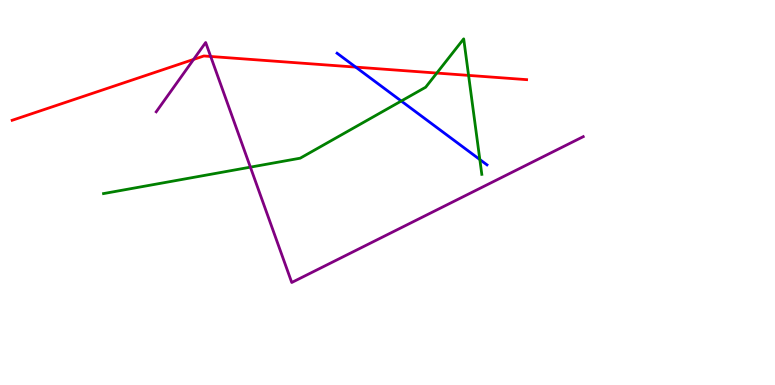[{'lines': ['blue', 'red'], 'intersections': [{'x': 4.59, 'y': 8.26}]}, {'lines': ['green', 'red'], 'intersections': [{'x': 5.64, 'y': 8.1}, {'x': 6.05, 'y': 8.04}]}, {'lines': ['purple', 'red'], 'intersections': [{'x': 2.5, 'y': 8.46}, {'x': 2.72, 'y': 8.53}]}, {'lines': ['blue', 'green'], 'intersections': [{'x': 5.18, 'y': 7.38}, {'x': 6.19, 'y': 5.86}]}, {'lines': ['blue', 'purple'], 'intersections': []}, {'lines': ['green', 'purple'], 'intersections': [{'x': 3.23, 'y': 5.66}]}]